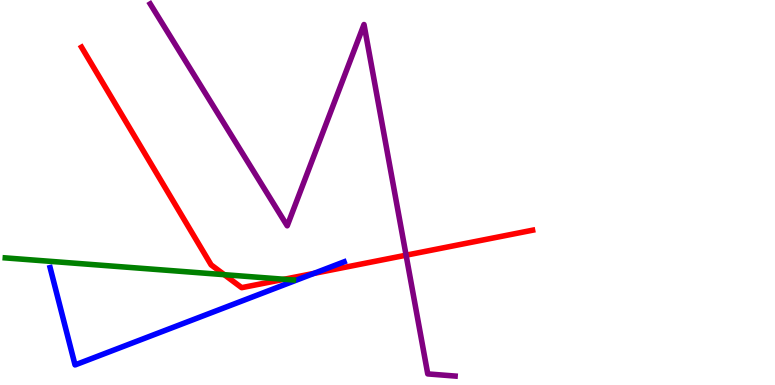[{'lines': ['blue', 'red'], 'intersections': [{'x': 4.05, 'y': 2.9}]}, {'lines': ['green', 'red'], 'intersections': [{'x': 2.89, 'y': 2.87}, {'x': 3.67, 'y': 2.75}]}, {'lines': ['purple', 'red'], 'intersections': [{'x': 5.24, 'y': 3.37}]}, {'lines': ['blue', 'green'], 'intersections': []}, {'lines': ['blue', 'purple'], 'intersections': []}, {'lines': ['green', 'purple'], 'intersections': []}]